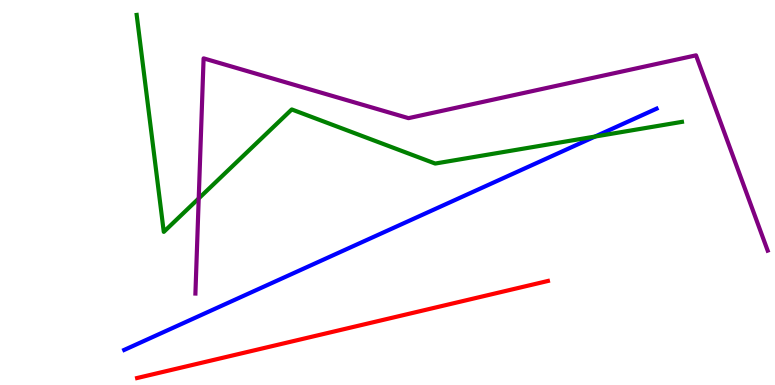[{'lines': ['blue', 'red'], 'intersections': []}, {'lines': ['green', 'red'], 'intersections': []}, {'lines': ['purple', 'red'], 'intersections': []}, {'lines': ['blue', 'green'], 'intersections': [{'x': 7.68, 'y': 6.45}]}, {'lines': ['blue', 'purple'], 'intersections': []}, {'lines': ['green', 'purple'], 'intersections': [{'x': 2.56, 'y': 4.85}]}]